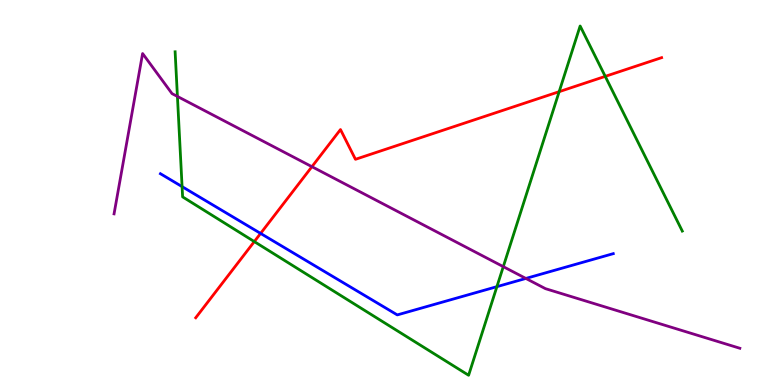[{'lines': ['blue', 'red'], 'intersections': [{'x': 3.36, 'y': 3.94}]}, {'lines': ['green', 'red'], 'intersections': [{'x': 3.28, 'y': 3.72}, {'x': 7.21, 'y': 7.62}, {'x': 7.81, 'y': 8.02}]}, {'lines': ['purple', 'red'], 'intersections': [{'x': 4.02, 'y': 5.67}]}, {'lines': ['blue', 'green'], 'intersections': [{'x': 2.35, 'y': 5.15}, {'x': 6.41, 'y': 2.55}]}, {'lines': ['blue', 'purple'], 'intersections': [{'x': 6.79, 'y': 2.77}]}, {'lines': ['green', 'purple'], 'intersections': [{'x': 2.29, 'y': 7.5}, {'x': 6.49, 'y': 3.07}]}]